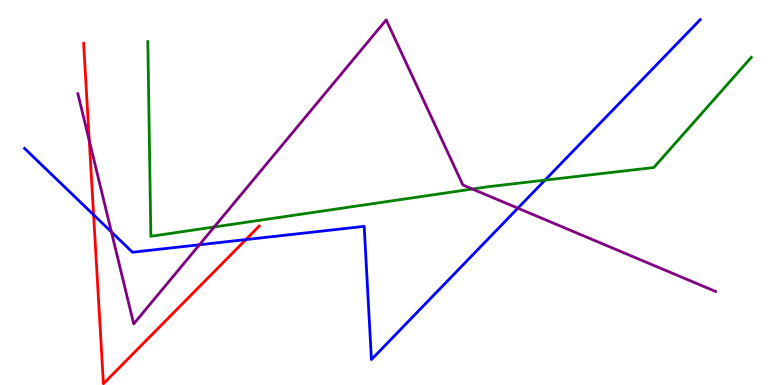[{'lines': ['blue', 'red'], 'intersections': [{'x': 1.21, 'y': 4.42}, {'x': 3.17, 'y': 3.78}]}, {'lines': ['green', 'red'], 'intersections': []}, {'lines': ['purple', 'red'], 'intersections': [{'x': 1.15, 'y': 6.34}]}, {'lines': ['blue', 'green'], 'intersections': [{'x': 7.03, 'y': 5.32}]}, {'lines': ['blue', 'purple'], 'intersections': [{'x': 1.44, 'y': 3.97}, {'x': 2.57, 'y': 3.64}, {'x': 6.68, 'y': 4.59}]}, {'lines': ['green', 'purple'], 'intersections': [{'x': 2.76, 'y': 4.1}, {'x': 6.1, 'y': 5.09}]}]